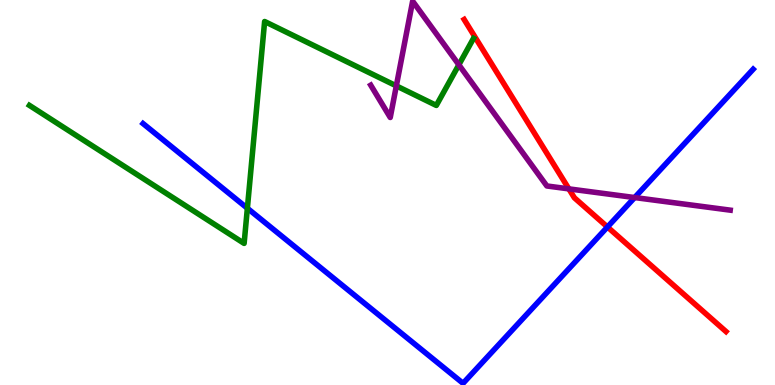[{'lines': ['blue', 'red'], 'intersections': [{'x': 7.84, 'y': 4.1}]}, {'lines': ['green', 'red'], 'intersections': []}, {'lines': ['purple', 'red'], 'intersections': [{'x': 7.34, 'y': 5.09}]}, {'lines': ['blue', 'green'], 'intersections': [{'x': 3.19, 'y': 4.59}]}, {'lines': ['blue', 'purple'], 'intersections': [{'x': 8.19, 'y': 4.87}]}, {'lines': ['green', 'purple'], 'intersections': [{'x': 5.11, 'y': 7.77}, {'x': 5.92, 'y': 8.32}]}]